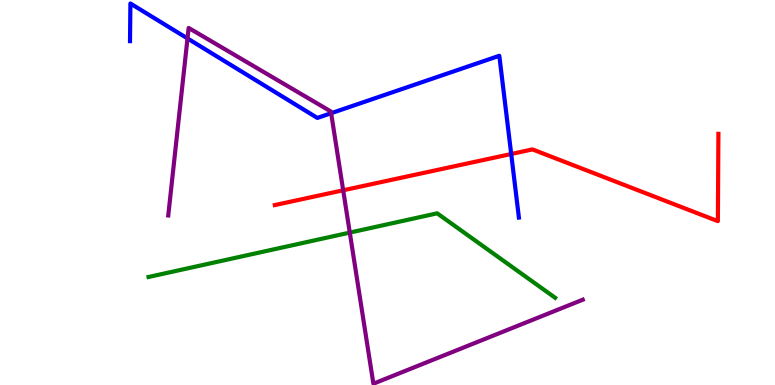[{'lines': ['blue', 'red'], 'intersections': [{'x': 6.6, 'y': 6.0}]}, {'lines': ['green', 'red'], 'intersections': []}, {'lines': ['purple', 'red'], 'intersections': [{'x': 4.43, 'y': 5.06}]}, {'lines': ['blue', 'green'], 'intersections': []}, {'lines': ['blue', 'purple'], 'intersections': [{'x': 2.42, 'y': 9.0}, {'x': 4.27, 'y': 7.06}]}, {'lines': ['green', 'purple'], 'intersections': [{'x': 4.51, 'y': 3.96}]}]